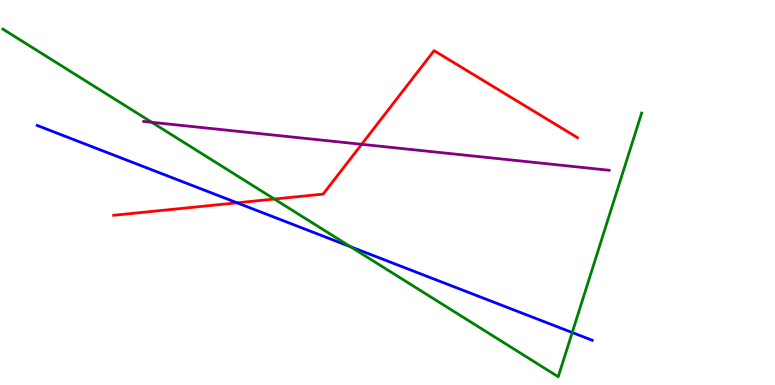[{'lines': ['blue', 'red'], 'intersections': [{'x': 3.06, 'y': 4.73}]}, {'lines': ['green', 'red'], 'intersections': [{'x': 3.54, 'y': 4.83}]}, {'lines': ['purple', 'red'], 'intersections': [{'x': 4.67, 'y': 6.25}]}, {'lines': ['blue', 'green'], 'intersections': [{'x': 4.52, 'y': 3.59}, {'x': 7.38, 'y': 1.36}]}, {'lines': ['blue', 'purple'], 'intersections': []}, {'lines': ['green', 'purple'], 'intersections': [{'x': 1.96, 'y': 6.82}]}]